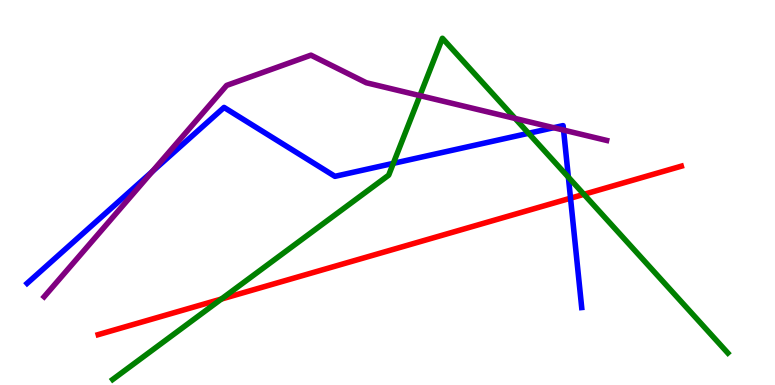[{'lines': ['blue', 'red'], 'intersections': [{'x': 7.36, 'y': 4.85}]}, {'lines': ['green', 'red'], 'intersections': [{'x': 2.86, 'y': 2.23}, {'x': 7.53, 'y': 4.95}]}, {'lines': ['purple', 'red'], 'intersections': []}, {'lines': ['blue', 'green'], 'intersections': [{'x': 5.07, 'y': 5.76}, {'x': 6.82, 'y': 6.54}, {'x': 7.33, 'y': 5.4}]}, {'lines': ['blue', 'purple'], 'intersections': [{'x': 1.96, 'y': 5.54}, {'x': 7.14, 'y': 6.68}, {'x': 7.27, 'y': 6.62}]}, {'lines': ['green', 'purple'], 'intersections': [{'x': 5.42, 'y': 7.52}, {'x': 6.65, 'y': 6.92}]}]